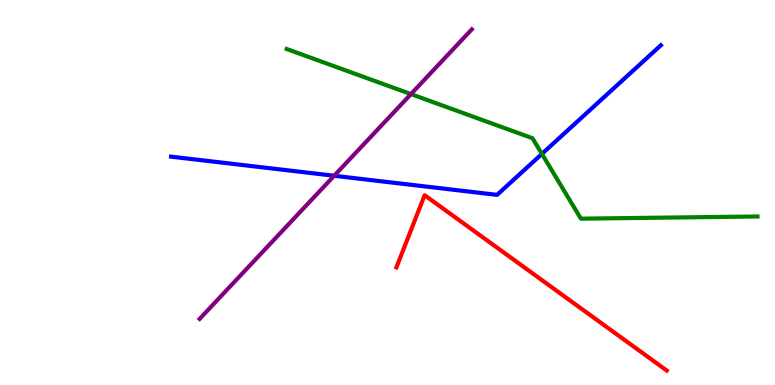[{'lines': ['blue', 'red'], 'intersections': []}, {'lines': ['green', 'red'], 'intersections': []}, {'lines': ['purple', 'red'], 'intersections': []}, {'lines': ['blue', 'green'], 'intersections': [{'x': 6.99, 'y': 6.0}]}, {'lines': ['blue', 'purple'], 'intersections': [{'x': 4.31, 'y': 5.43}]}, {'lines': ['green', 'purple'], 'intersections': [{'x': 5.3, 'y': 7.56}]}]